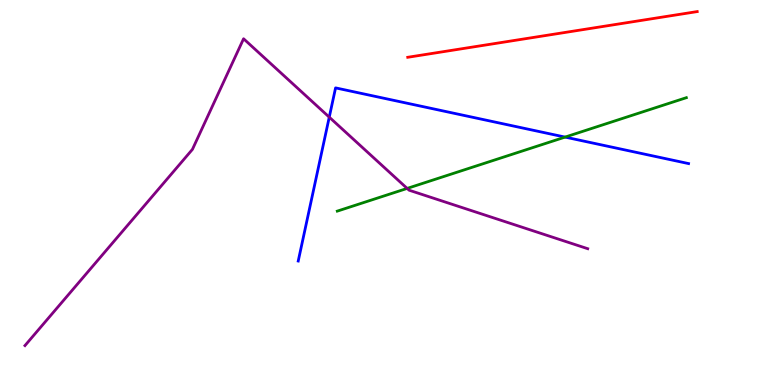[{'lines': ['blue', 'red'], 'intersections': []}, {'lines': ['green', 'red'], 'intersections': []}, {'lines': ['purple', 'red'], 'intersections': []}, {'lines': ['blue', 'green'], 'intersections': [{'x': 7.29, 'y': 6.44}]}, {'lines': ['blue', 'purple'], 'intersections': [{'x': 4.25, 'y': 6.96}]}, {'lines': ['green', 'purple'], 'intersections': [{'x': 5.25, 'y': 5.11}]}]